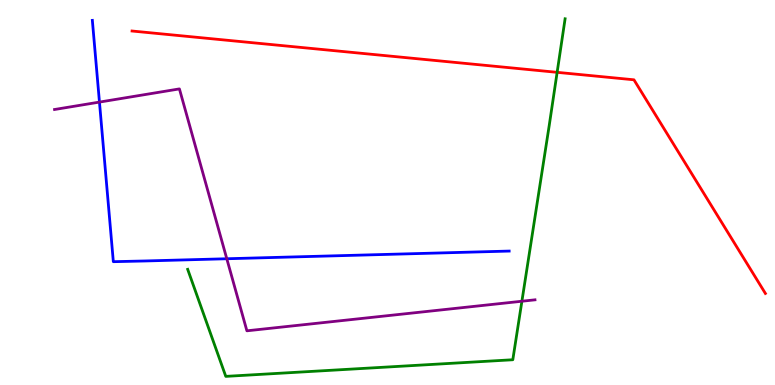[{'lines': ['blue', 'red'], 'intersections': []}, {'lines': ['green', 'red'], 'intersections': [{'x': 7.19, 'y': 8.12}]}, {'lines': ['purple', 'red'], 'intersections': []}, {'lines': ['blue', 'green'], 'intersections': []}, {'lines': ['blue', 'purple'], 'intersections': [{'x': 1.28, 'y': 7.35}, {'x': 2.93, 'y': 3.28}]}, {'lines': ['green', 'purple'], 'intersections': [{'x': 6.73, 'y': 2.18}]}]